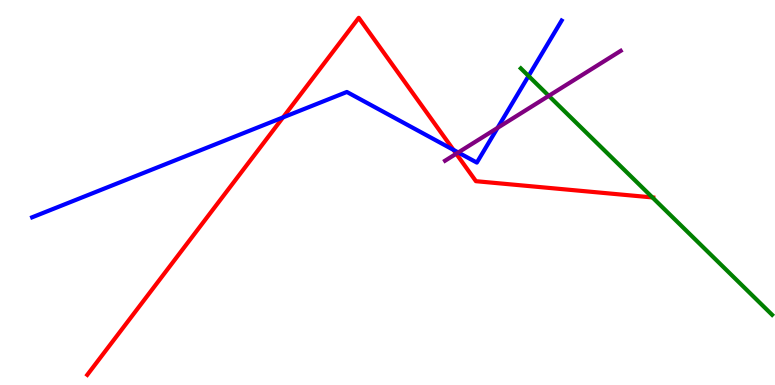[{'lines': ['blue', 'red'], 'intersections': [{'x': 3.65, 'y': 6.95}, {'x': 5.85, 'y': 6.11}]}, {'lines': ['green', 'red'], 'intersections': [{'x': 8.42, 'y': 4.87}]}, {'lines': ['purple', 'red'], 'intersections': [{'x': 5.89, 'y': 6.01}]}, {'lines': ['blue', 'green'], 'intersections': [{'x': 6.82, 'y': 8.03}]}, {'lines': ['blue', 'purple'], 'intersections': [{'x': 5.91, 'y': 6.04}, {'x': 6.42, 'y': 6.68}]}, {'lines': ['green', 'purple'], 'intersections': [{'x': 7.08, 'y': 7.51}]}]